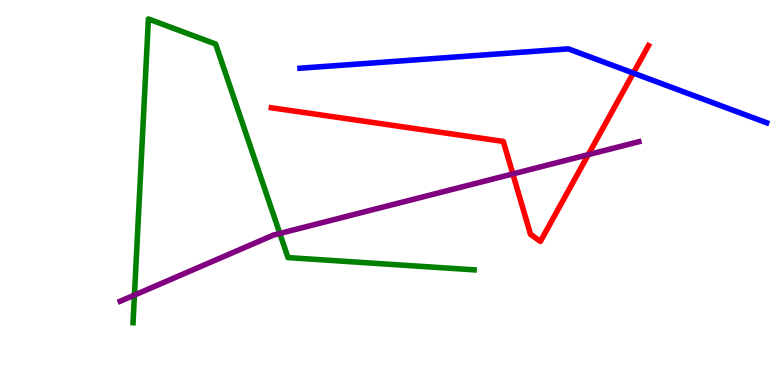[{'lines': ['blue', 'red'], 'intersections': [{'x': 8.17, 'y': 8.1}]}, {'lines': ['green', 'red'], 'intersections': []}, {'lines': ['purple', 'red'], 'intersections': [{'x': 6.62, 'y': 5.48}, {'x': 7.59, 'y': 5.98}]}, {'lines': ['blue', 'green'], 'intersections': []}, {'lines': ['blue', 'purple'], 'intersections': []}, {'lines': ['green', 'purple'], 'intersections': [{'x': 1.73, 'y': 2.34}, {'x': 3.61, 'y': 3.94}]}]